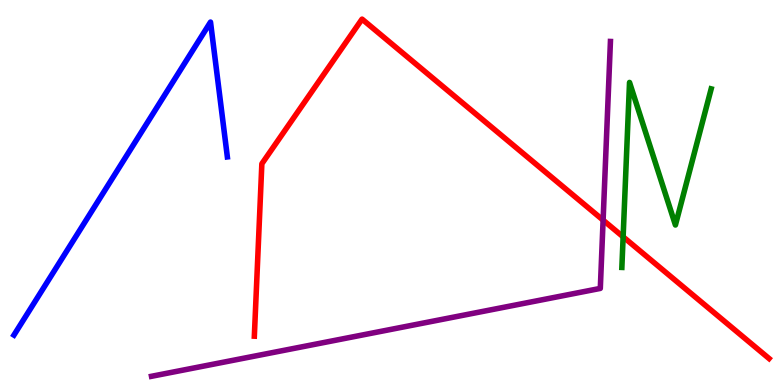[{'lines': ['blue', 'red'], 'intersections': []}, {'lines': ['green', 'red'], 'intersections': [{'x': 8.04, 'y': 3.85}]}, {'lines': ['purple', 'red'], 'intersections': [{'x': 7.78, 'y': 4.28}]}, {'lines': ['blue', 'green'], 'intersections': []}, {'lines': ['blue', 'purple'], 'intersections': []}, {'lines': ['green', 'purple'], 'intersections': []}]